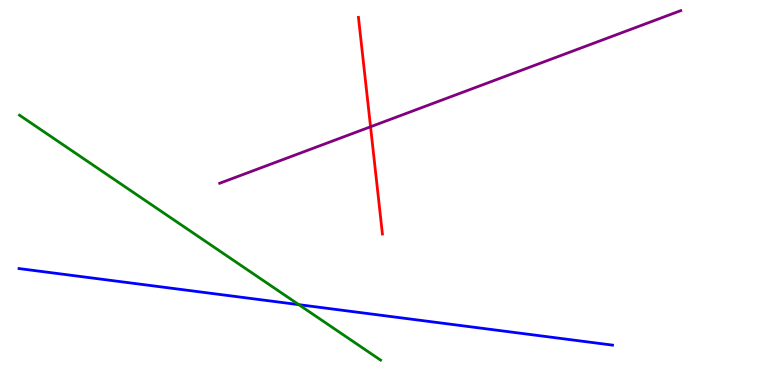[{'lines': ['blue', 'red'], 'intersections': []}, {'lines': ['green', 'red'], 'intersections': []}, {'lines': ['purple', 'red'], 'intersections': [{'x': 4.78, 'y': 6.71}]}, {'lines': ['blue', 'green'], 'intersections': [{'x': 3.86, 'y': 2.09}]}, {'lines': ['blue', 'purple'], 'intersections': []}, {'lines': ['green', 'purple'], 'intersections': []}]